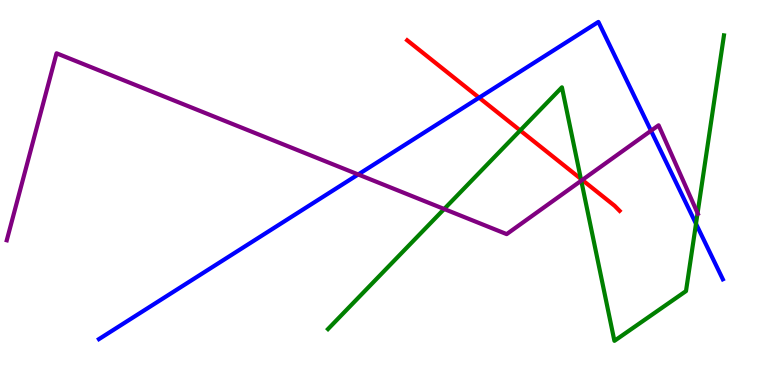[{'lines': ['blue', 'red'], 'intersections': [{'x': 6.18, 'y': 7.46}]}, {'lines': ['green', 'red'], 'intersections': [{'x': 6.71, 'y': 6.61}, {'x': 7.5, 'y': 5.35}]}, {'lines': ['purple', 'red'], 'intersections': [{'x': 7.51, 'y': 5.33}]}, {'lines': ['blue', 'green'], 'intersections': [{'x': 8.98, 'y': 4.19}]}, {'lines': ['blue', 'purple'], 'intersections': [{'x': 4.62, 'y': 5.47}, {'x': 8.4, 'y': 6.6}]}, {'lines': ['green', 'purple'], 'intersections': [{'x': 5.73, 'y': 4.57}, {'x': 7.5, 'y': 5.31}, {'x': 9.0, 'y': 4.46}]}]